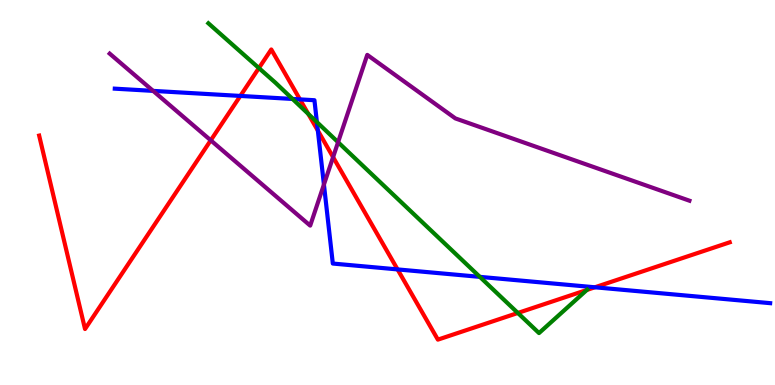[{'lines': ['blue', 'red'], 'intersections': [{'x': 3.1, 'y': 7.51}, {'x': 3.87, 'y': 7.42}, {'x': 4.1, 'y': 6.61}, {'x': 5.13, 'y': 3.0}, {'x': 7.68, 'y': 2.54}]}, {'lines': ['green', 'red'], 'intersections': [{'x': 3.34, 'y': 8.23}, {'x': 3.98, 'y': 7.04}, {'x': 6.68, 'y': 1.87}, {'x': 7.57, 'y': 2.47}]}, {'lines': ['purple', 'red'], 'intersections': [{'x': 2.72, 'y': 6.36}, {'x': 4.3, 'y': 5.92}]}, {'lines': ['blue', 'green'], 'intersections': [{'x': 3.77, 'y': 7.43}, {'x': 4.09, 'y': 6.83}, {'x': 6.19, 'y': 2.81}]}, {'lines': ['blue', 'purple'], 'intersections': [{'x': 1.98, 'y': 7.64}, {'x': 4.18, 'y': 5.21}]}, {'lines': ['green', 'purple'], 'intersections': [{'x': 4.36, 'y': 6.31}]}]